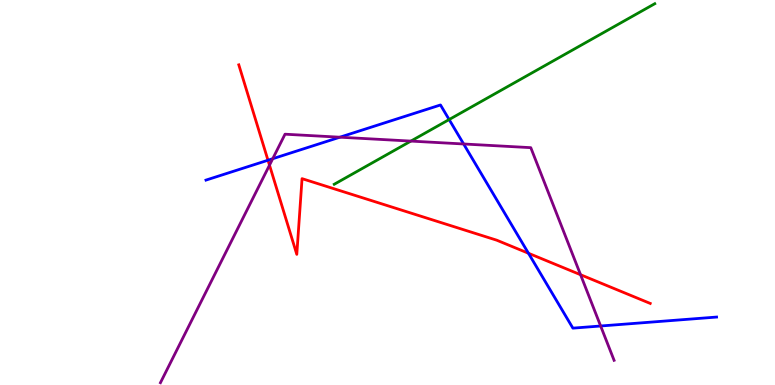[{'lines': ['blue', 'red'], 'intersections': [{'x': 3.46, 'y': 5.84}, {'x': 6.82, 'y': 3.42}]}, {'lines': ['green', 'red'], 'intersections': []}, {'lines': ['purple', 'red'], 'intersections': [{'x': 3.48, 'y': 5.71}, {'x': 7.49, 'y': 2.86}]}, {'lines': ['blue', 'green'], 'intersections': [{'x': 5.8, 'y': 6.89}]}, {'lines': ['blue', 'purple'], 'intersections': [{'x': 3.52, 'y': 5.88}, {'x': 4.39, 'y': 6.44}, {'x': 5.98, 'y': 6.26}, {'x': 7.75, 'y': 1.53}]}, {'lines': ['green', 'purple'], 'intersections': [{'x': 5.3, 'y': 6.34}]}]